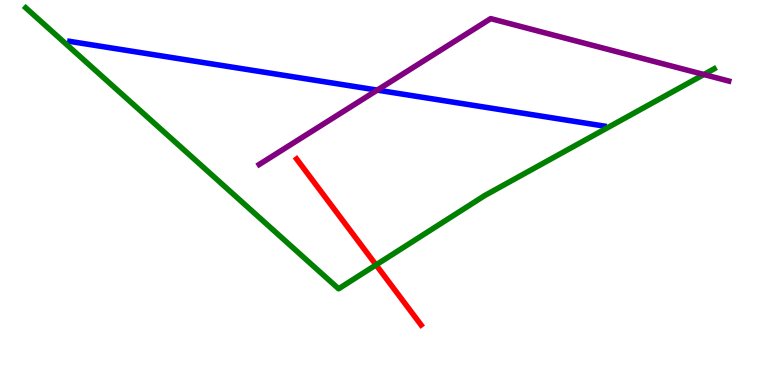[{'lines': ['blue', 'red'], 'intersections': []}, {'lines': ['green', 'red'], 'intersections': [{'x': 4.85, 'y': 3.12}]}, {'lines': ['purple', 'red'], 'intersections': []}, {'lines': ['blue', 'green'], 'intersections': []}, {'lines': ['blue', 'purple'], 'intersections': [{'x': 4.87, 'y': 7.66}]}, {'lines': ['green', 'purple'], 'intersections': [{'x': 9.08, 'y': 8.06}]}]